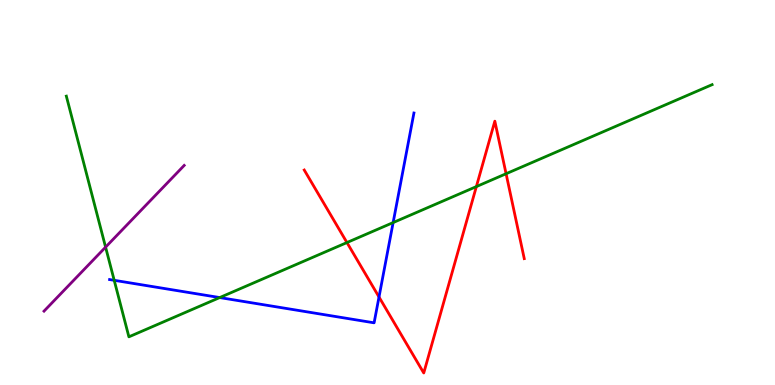[{'lines': ['blue', 'red'], 'intersections': [{'x': 4.89, 'y': 2.29}]}, {'lines': ['green', 'red'], 'intersections': [{'x': 4.48, 'y': 3.7}, {'x': 6.15, 'y': 5.15}, {'x': 6.53, 'y': 5.49}]}, {'lines': ['purple', 'red'], 'intersections': []}, {'lines': ['blue', 'green'], 'intersections': [{'x': 1.47, 'y': 2.72}, {'x': 2.83, 'y': 2.27}, {'x': 5.07, 'y': 4.22}]}, {'lines': ['blue', 'purple'], 'intersections': []}, {'lines': ['green', 'purple'], 'intersections': [{'x': 1.36, 'y': 3.58}]}]